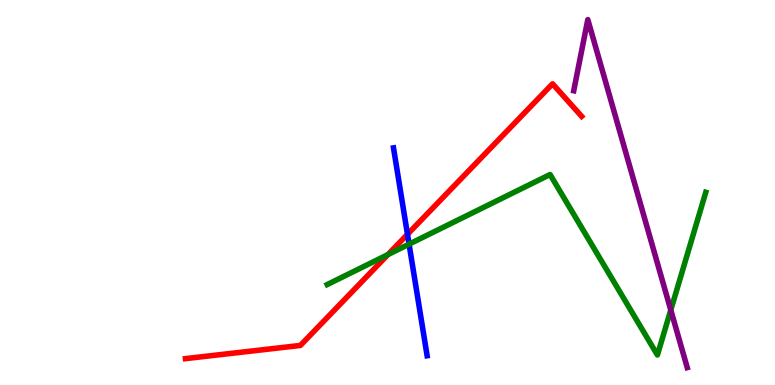[{'lines': ['blue', 'red'], 'intersections': [{'x': 5.26, 'y': 3.91}]}, {'lines': ['green', 'red'], 'intersections': [{'x': 5.01, 'y': 3.39}]}, {'lines': ['purple', 'red'], 'intersections': []}, {'lines': ['blue', 'green'], 'intersections': [{'x': 5.28, 'y': 3.66}]}, {'lines': ['blue', 'purple'], 'intersections': []}, {'lines': ['green', 'purple'], 'intersections': [{'x': 8.66, 'y': 1.95}]}]